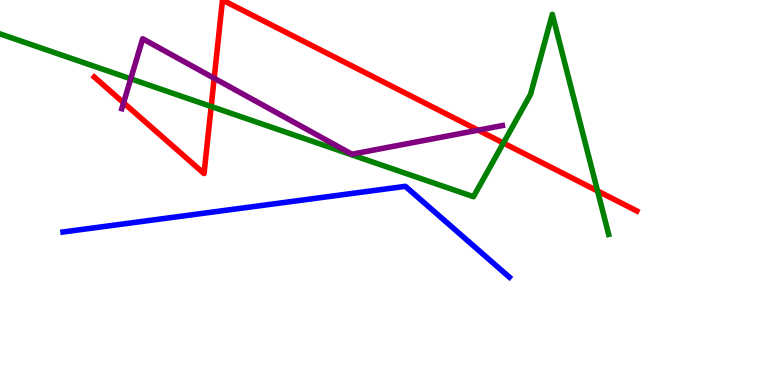[{'lines': ['blue', 'red'], 'intersections': []}, {'lines': ['green', 'red'], 'intersections': [{'x': 2.72, 'y': 7.23}, {'x': 6.5, 'y': 6.28}, {'x': 7.71, 'y': 5.04}]}, {'lines': ['purple', 'red'], 'intersections': [{'x': 1.59, 'y': 7.33}, {'x': 2.76, 'y': 7.97}, {'x': 6.17, 'y': 6.62}]}, {'lines': ['blue', 'green'], 'intersections': []}, {'lines': ['blue', 'purple'], 'intersections': []}, {'lines': ['green', 'purple'], 'intersections': [{'x': 1.69, 'y': 7.95}]}]